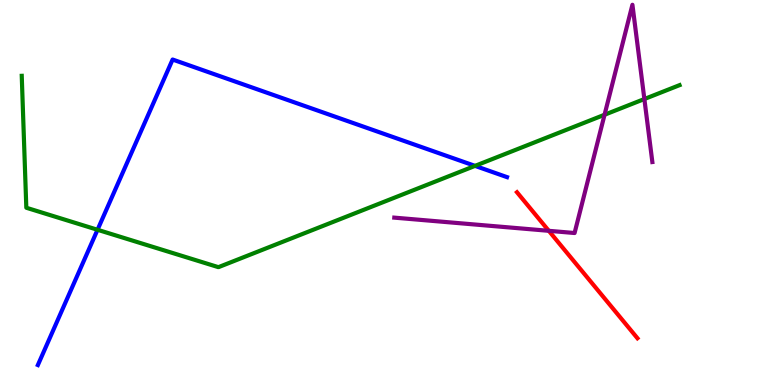[{'lines': ['blue', 'red'], 'intersections': []}, {'lines': ['green', 'red'], 'intersections': []}, {'lines': ['purple', 'red'], 'intersections': [{'x': 7.08, 'y': 4.0}]}, {'lines': ['blue', 'green'], 'intersections': [{'x': 1.26, 'y': 4.03}, {'x': 6.13, 'y': 5.69}]}, {'lines': ['blue', 'purple'], 'intersections': []}, {'lines': ['green', 'purple'], 'intersections': [{'x': 7.8, 'y': 7.02}, {'x': 8.31, 'y': 7.43}]}]